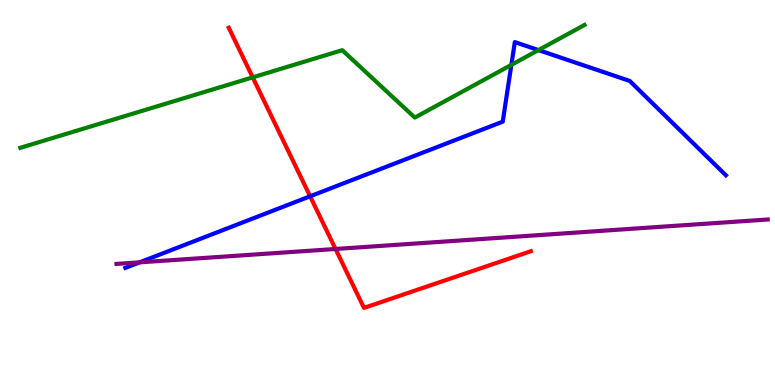[{'lines': ['blue', 'red'], 'intersections': [{'x': 4.0, 'y': 4.9}]}, {'lines': ['green', 'red'], 'intersections': [{'x': 3.26, 'y': 7.99}]}, {'lines': ['purple', 'red'], 'intersections': [{'x': 4.33, 'y': 3.53}]}, {'lines': ['blue', 'green'], 'intersections': [{'x': 6.6, 'y': 8.31}, {'x': 6.95, 'y': 8.7}]}, {'lines': ['blue', 'purple'], 'intersections': [{'x': 1.8, 'y': 3.19}]}, {'lines': ['green', 'purple'], 'intersections': []}]